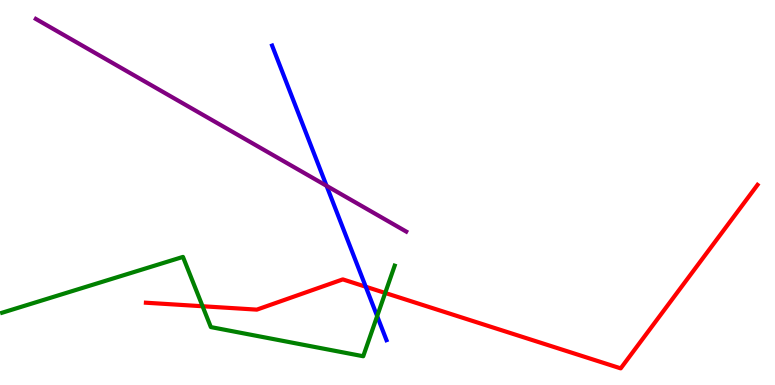[{'lines': ['blue', 'red'], 'intersections': [{'x': 4.72, 'y': 2.55}]}, {'lines': ['green', 'red'], 'intersections': [{'x': 2.61, 'y': 2.05}, {'x': 4.97, 'y': 2.39}]}, {'lines': ['purple', 'red'], 'intersections': []}, {'lines': ['blue', 'green'], 'intersections': [{'x': 4.87, 'y': 1.79}]}, {'lines': ['blue', 'purple'], 'intersections': [{'x': 4.21, 'y': 5.17}]}, {'lines': ['green', 'purple'], 'intersections': []}]